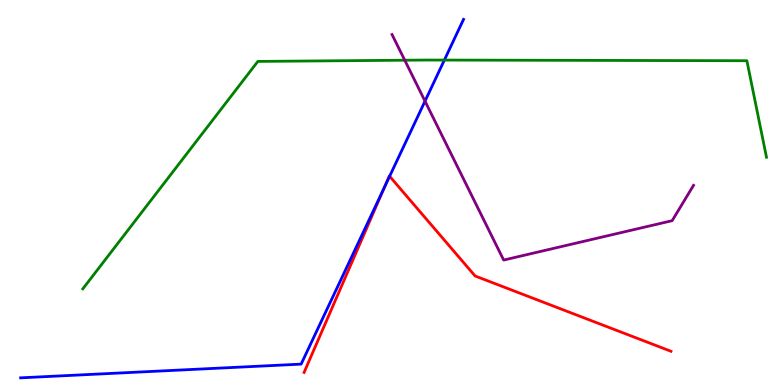[{'lines': ['blue', 'red'], 'intersections': [{'x': 4.96, 'y': 5.12}, {'x': 5.03, 'y': 5.42}]}, {'lines': ['green', 'red'], 'intersections': []}, {'lines': ['purple', 'red'], 'intersections': []}, {'lines': ['blue', 'green'], 'intersections': [{'x': 5.73, 'y': 8.44}]}, {'lines': ['blue', 'purple'], 'intersections': [{'x': 5.48, 'y': 7.37}]}, {'lines': ['green', 'purple'], 'intersections': [{'x': 5.22, 'y': 8.44}]}]